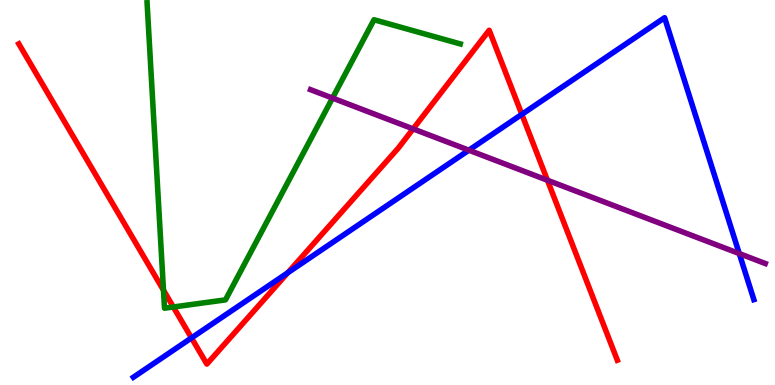[{'lines': ['blue', 'red'], 'intersections': [{'x': 2.47, 'y': 1.22}, {'x': 3.71, 'y': 2.92}, {'x': 6.73, 'y': 7.03}]}, {'lines': ['green', 'red'], 'intersections': [{'x': 2.11, 'y': 2.46}, {'x': 2.24, 'y': 2.03}]}, {'lines': ['purple', 'red'], 'intersections': [{'x': 5.33, 'y': 6.65}, {'x': 7.06, 'y': 5.32}]}, {'lines': ['blue', 'green'], 'intersections': []}, {'lines': ['blue', 'purple'], 'intersections': [{'x': 6.05, 'y': 6.1}, {'x': 9.54, 'y': 3.41}]}, {'lines': ['green', 'purple'], 'intersections': [{'x': 4.29, 'y': 7.45}]}]